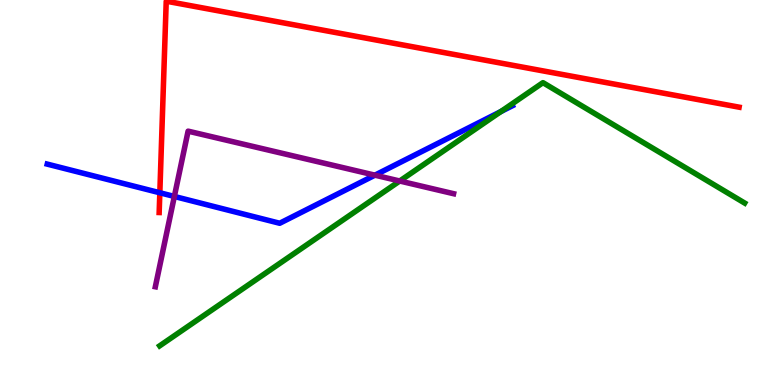[{'lines': ['blue', 'red'], 'intersections': [{'x': 2.06, 'y': 4.99}]}, {'lines': ['green', 'red'], 'intersections': []}, {'lines': ['purple', 'red'], 'intersections': []}, {'lines': ['blue', 'green'], 'intersections': [{'x': 6.46, 'y': 7.1}]}, {'lines': ['blue', 'purple'], 'intersections': [{'x': 2.25, 'y': 4.9}, {'x': 4.84, 'y': 5.45}]}, {'lines': ['green', 'purple'], 'intersections': [{'x': 5.16, 'y': 5.3}]}]